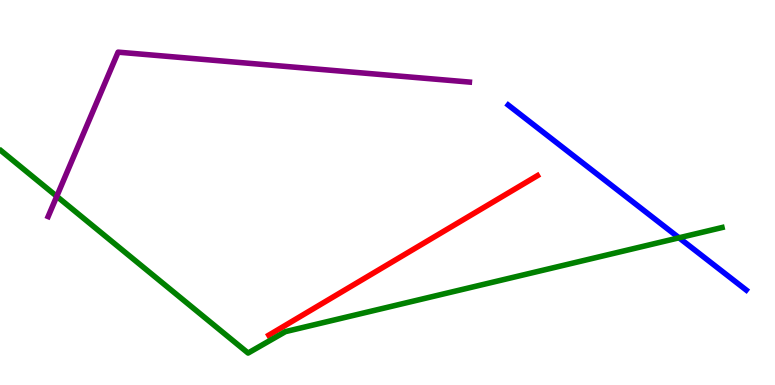[{'lines': ['blue', 'red'], 'intersections': []}, {'lines': ['green', 'red'], 'intersections': []}, {'lines': ['purple', 'red'], 'intersections': []}, {'lines': ['blue', 'green'], 'intersections': [{'x': 8.76, 'y': 3.82}]}, {'lines': ['blue', 'purple'], 'intersections': []}, {'lines': ['green', 'purple'], 'intersections': [{'x': 0.732, 'y': 4.9}]}]